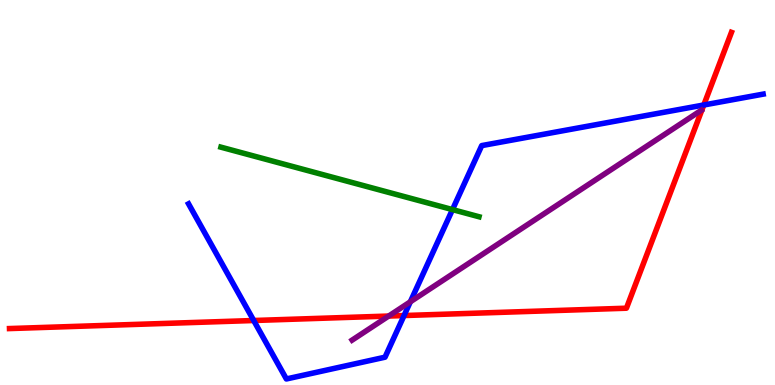[{'lines': ['blue', 'red'], 'intersections': [{'x': 3.27, 'y': 1.68}, {'x': 5.21, 'y': 1.8}, {'x': 9.08, 'y': 7.27}]}, {'lines': ['green', 'red'], 'intersections': []}, {'lines': ['purple', 'red'], 'intersections': [{'x': 5.02, 'y': 1.79}]}, {'lines': ['blue', 'green'], 'intersections': [{'x': 5.84, 'y': 4.56}]}, {'lines': ['blue', 'purple'], 'intersections': [{'x': 5.29, 'y': 2.16}]}, {'lines': ['green', 'purple'], 'intersections': []}]